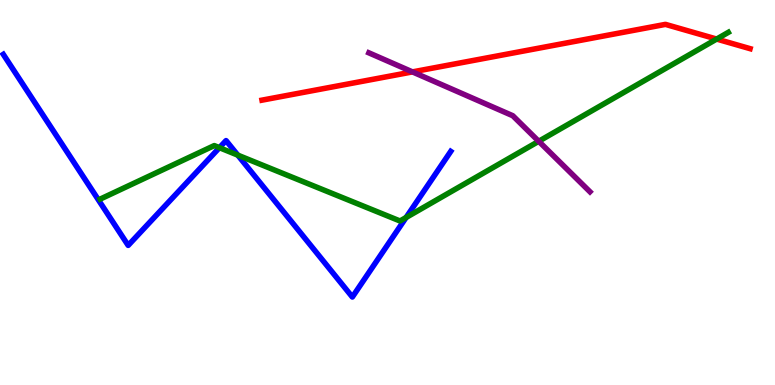[{'lines': ['blue', 'red'], 'intersections': []}, {'lines': ['green', 'red'], 'intersections': [{'x': 9.25, 'y': 8.99}]}, {'lines': ['purple', 'red'], 'intersections': [{'x': 5.32, 'y': 8.13}]}, {'lines': ['blue', 'green'], 'intersections': [{'x': 2.83, 'y': 6.16}, {'x': 3.07, 'y': 5.97}, {'x': 5.24, 'y': 4.35}]}, {'lines': ['blue', 'purple'], 'intersections': []}, {'lines': ['green', 'purple'], 'intersections': [{'x': 6.95, 'y': 6.33}]}]